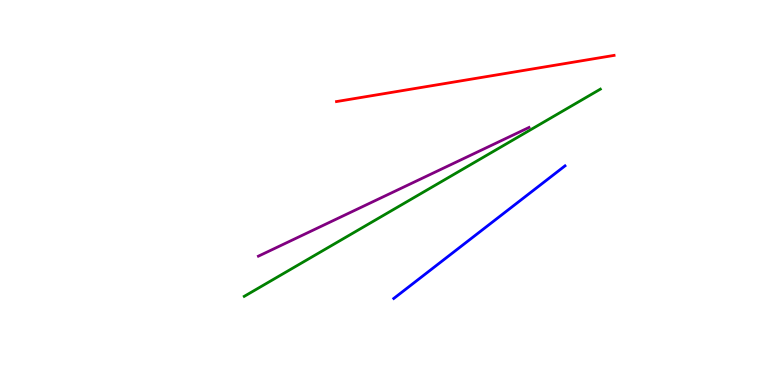[{'lines': ['blue', 'red'], 'intersections': []}, {'lines': ['green', 'red'], 'intersections': []}, {'lines': ['purple', 'red'], 'intersections': []}, {'lines': ['blue', 'green'], 'intersections': []}, {'lines': ['blue', 'purple'], 'intersections': []}, {'lines': ['green', 'purple'], 'intersections': []}]